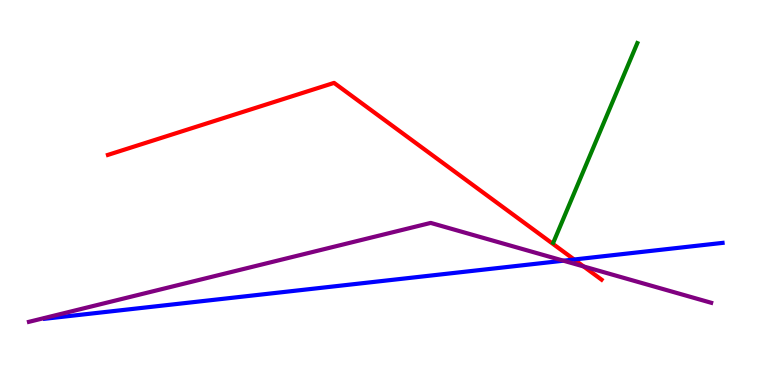[{'lines': ['blue', 'red'], 'intersections': [{'x': 7.41, 'y': 3.26}]}, {'lines': ['green', 'red'], 'intersections': []}, {'lines': ['purple', 'red'], 'intersections': [{'x': 7.53, 'y': 3.08}]}, {'lines': ['blue', 'green'], 'intersections': []}, {'lines': ['blue', 'purple'], 'intersections': [{'x': 7.27, 'y': 3.23}]}, {'lines': ['green', 'purple'], 'intersections': []}]